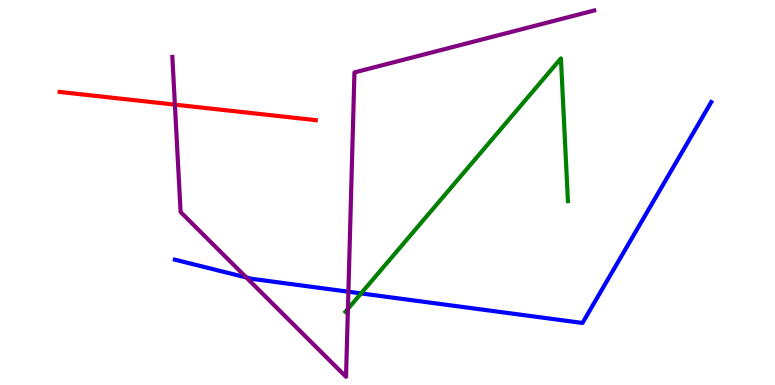[{'lines': ['blue', 'red'], 'intersections': []}, {'lines': ['green', 'red'], 'intersections': []}, {'lines': ['purple', 'red'], 'intersections': [{'x': 2.26, 'y': 7.28}]}, {'lines': ['blue', 'green'], 'intersections': [{'x': 4.66, 'y': 2.38}]}, {'lines': ['blue', 'purple'], 'intersections': [{'x': 3.18, 'y': 2.79}, {'x': 4.5, 'y': 2.42}]}, {'lines': ['green', 'purple'], 'intersections': [{'x': 4.49, 'y': 1.98}]}]